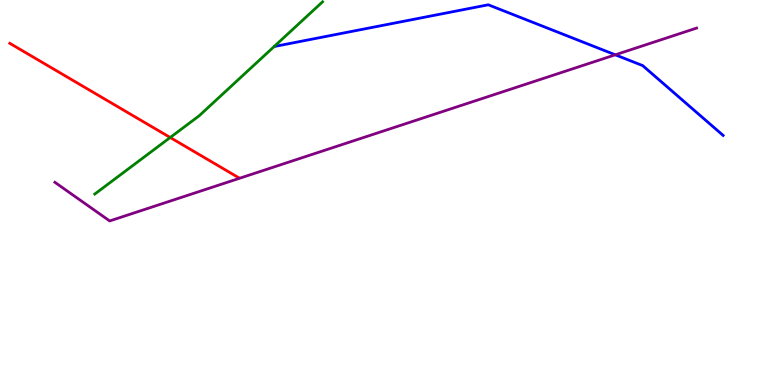[{'lines': ['blue', 'red'], 'intersections': []}, {'lines': ['green', 'red'], 'intersections': [{'x': 2.2, 'y': 6.43}]}, {'lines': ['purple', 'red'], 'intersections': []}, {'lines': ['blue', 'green'], 'intersections': []}, {'lines': ['blue', 'purple'], 'intersections': [{'x': 7.94, 'y': 8.58}]}, {'lines': ['green', 'purple'], 'intersections': []}]